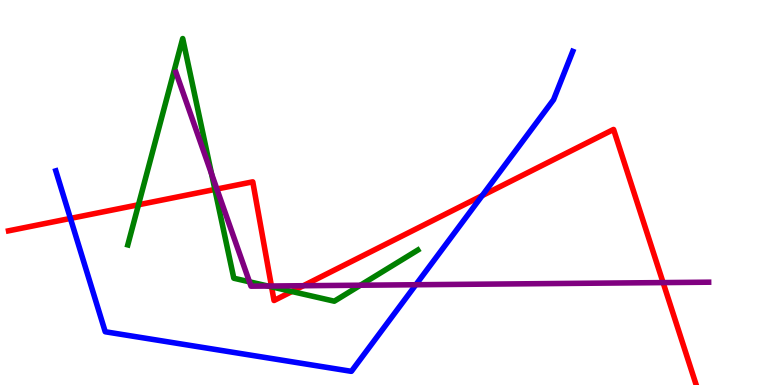[{'lines': ['blue', 'red'], 'intersections': [{'x': 0.909, 'y': 4.33}, {'x': 6.22, 'y': 4.92}]}, {'lines': ['green', 'red'], 'intersections': [{'x': 1.79, 'y': 4.68}, {'x': 2.77, 'y': 5.08}, {'x': 3.5, 'y': 2.55}, {'x': 3.77, 'y': 2.43}]}, {'lines': ['purple', 'red'], 'intersections': [{'x': 2.8, 'y': 5.09}, {'x': 3.5, 'y': 2.57}, {'x': 3.91, 'y': 2.58}, {'x': 8.56, 'y': 2.66}]}, {'lines': ['blue', 'green'], 'intersections': []}, {'lines': ['blue', 'purple'], 'intersections': [{'x': 5.37, 'y': 2.6}]}, {'lines': ['green', 'purple'], 'intersections': [{'x': 2.73, 'y': 5.48}, {'x': 3.22, 'y': 2.68}, {'x': 3.46, 'y': 2.57}, {'x': 4.65, 'y': 2.59}]}]